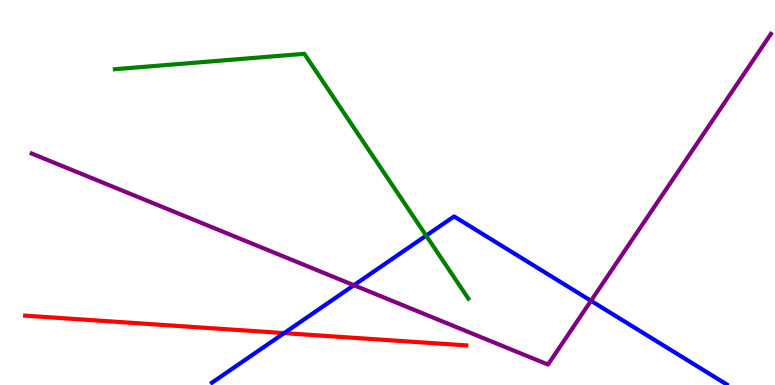[{'lines': ['blue', 'red'], 'intersections': [{'x': 3.67, 'y': 1.35}]}, {'lines': ['green', 'red'], 'intersections': []}, {'lines': ['purple', 'red'], 'intersections': []}, {'lines': ['blue', 'green'], 'intersections': [{'x': 5.5, 'y': 3.88}]}, {'lines': ['blue', 'purple'], 'intersections': [{'x': 4.57, 'y': 2.59}, {'x': 7.63, 'y': 2.19}]}, {'lines': ['green', 'purple'], 'intersections': []}]